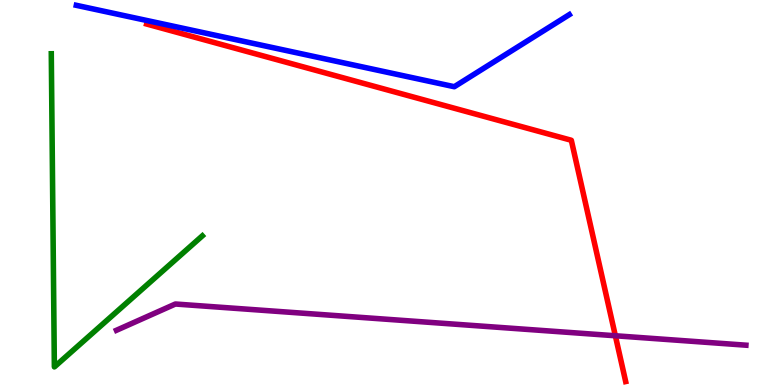[{'lines': ['blue', 'red'], 'intersections': []}, {'lines': ['green', 'red'], 'intersections': []}, {'lines': ['purple', 'red'], 'intersections': [{'x': 7.94, 'y': 1.28}]}, {'lines': ['blue', 'green'], 'intersections': []}, {'lines': ['blue', 'purple'], 'intersections': []}, {'lines': ['green', 'purple'], 'intersections': []}]